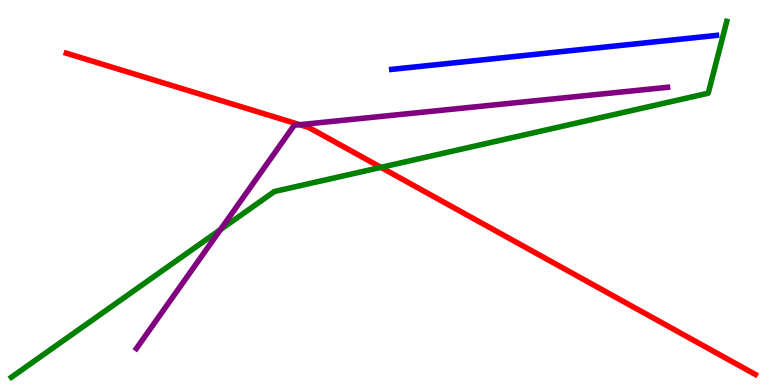[{'lines': ['blue', 'red'], 'intersections': []}, {'lines': ['green', 'red'], 'intersections': [{'x': 4.92, 'y': 5.65}]}, {'lines': ['purple', 'red'], 'intersections': [{'x': 3.87, 'y': 6.76}]}, {'lines': ['blue', 'green'], 'intersections': []}, {'lines': ['blue', 'purple'], 'intersections': []}, {'lines': ['green', 'purple'], 'intersections': [{'x': 2.84, 'y': 4.04}]}]